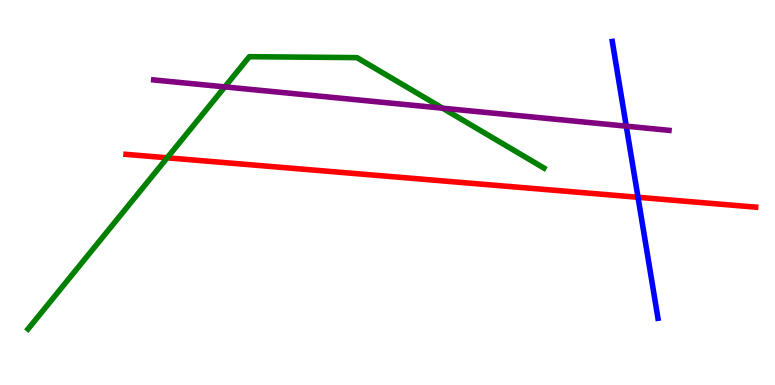[{'lines': ['blue', 'red'], 'intersections': [{'x': 8.23, 'y': 4.88}]}, {'lines': ['green', 'red'], 'intersections': [{'x': 2.16, 'y': 5.9}]}, {'lines': ['purple', 'red'], 'intersections': []}, {'lines': ['blue', 'green'], 'intersections': []}, {'lines': ['blue', 'purple'], 'intersections': [{'x': 8.08, 'y': 6.72}]}, {'lines': ['green', 'purple'], 'intersections': [{'x': 2.9, 'y': 7.74}, {'x': 5.71, 'y': 7.19}]}]